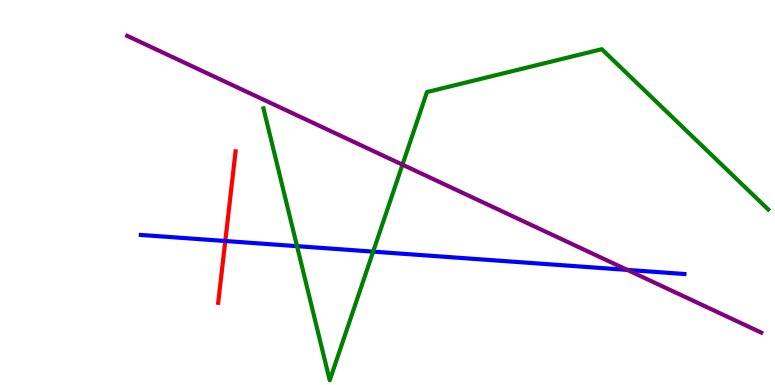[{'lines': ['blue', 'red'], 'intersections': [{'x': 2.91, 'y': 3.74}]}, {'lines': ['green', 'red'], 'intersections': []}, {'lines': ['purple', 'red'], 'intersections': []}, {'lines': ['blue', 'green'], 'intersections': [{'x': 3.83, 'y': 3.61}, {'x': 4.81, 'y': 3.46}]}, {'lines': ['blue', 'purple'], 'intersections': [{'x': 8.09, 'y': 2.99}]}, {'lines': ['green', 'purple'], 'intersections': [{'x': 5.19, 'y': 5.72}]}]